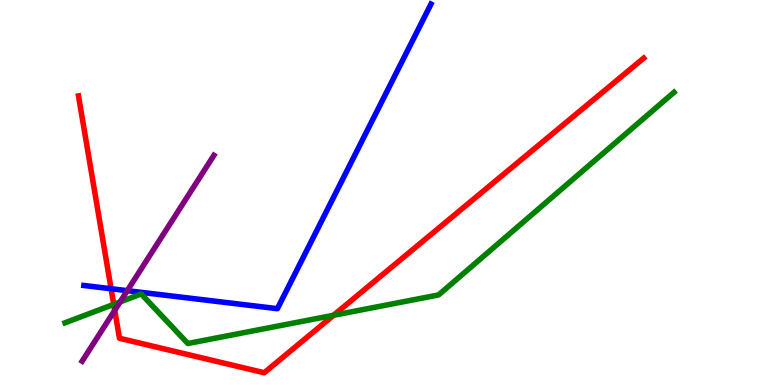[{'lines': ['blue', 'red'], 'intersections': [{'x': 1.43, 'y': 2.5}]}, {'lines': ['green', 'red'], 'intersections': [{'x': 1.47, 'y': 2.09}, {'x': 4.3, 'y': 1.81}]}, {'lines': ['purple', 'red'], 'intersections': [{'x': 1.48, 'y': 1.94}]}, {'lines': ['blue', 'green'], 'intersections': []}, {'lines': ['blue', 'purple'], 'intersections': [{'x': 1.64, 'y': 2.45}]}, {'lines': ['green', 'purple'], 'intersections': [{'x': 1.55, 'y': 2.16}]}]